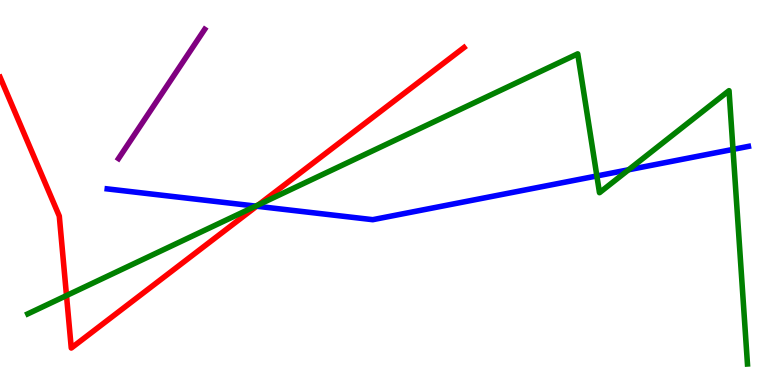[{'lines': ['blue', 'red'], 'intersections': [{'x': 3.31, 'y': 4.64}]}, {'lines': ['green', 'red'], 'intersections': [{'x': 0.858, 'y': 2.32}, {'x': 3.34, 'y': 4.68}]}, {'lines': ['purple', 'red'], 'intersections': []}, {'lines': ['blue', 'green'], 'intersections': [{'x': 3.3, 'y': 4.65}, {'x': 7.7, 'y': 5.43}, {'x': 8.11, 'y': 5.59}, {'x': 9.46, 'y': 6.12}]}, {'lines': ['blue', 'purple'], 'intersections': []}, {'lines': ['green', 'purple'], 'intersections': []}]